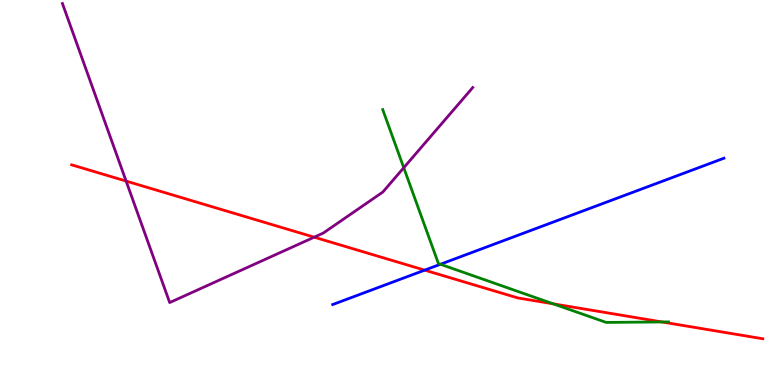[{'lines': ['blue', 'red'], 'intersections': [{'x': 5.48, 'y': 2.98}]}, {'lines': ['green', 'red'], 'intersections': [{'x': 7.14, 'y': 2.11}, {'x': 8.54, 'y': 1.64}]}, {'lines': ['purple', 'red'], 'intersections': [{'x': 1.63, 'y': 5.3}, {'x': 4.05, 'y': 3.84}]}, {'lines': ['blue', 'green'], 'intersections': [{'x': 5.68, 'y': 3.14}]}, {'lines': ['blue', 'purple'], 'intersections': []}, {'lines': ['green', 'purple'], 'intersections': [{'x': 5.21, 'y': 5.64}]}]